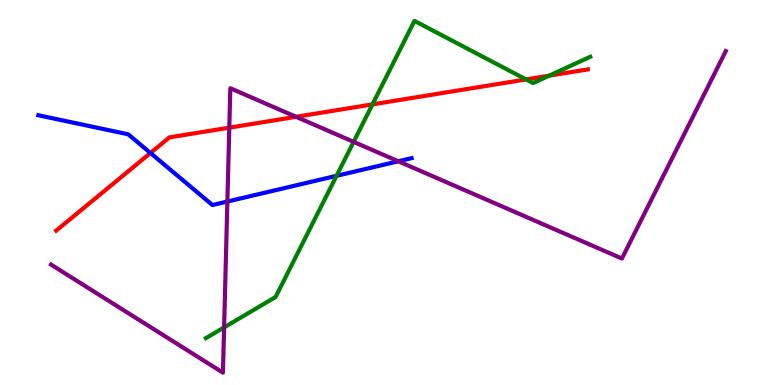[{'lines': ['blue', 'red'], 'intersections': [{'x': 1.94, 'y': 6.03}]}, {'lines': ['green', 'red'], 'intersections': [{'x': 4.81, 'y': 7.29}, {'x': 6.79, 'y': 7.94}, {'x': 7.09, 'y': 8.03}]}, {'lines': ['purple', 'red'], 'intersections': [{'x': 2.96, 'y': 6.68}, {'x': 3.82, 'y': 6.97}]}, {'lines': ['blue', 'green'], 'intersections': [{'x': 4.34, 'y': 5.43}]}, {'lines': ['blue', 'purple'], 'intersections': [{'x': 2.93, 'y': 4.77}, {'x': 5.14, 'y': 5.81}]}, {'lines': ['green', 'purple'], 'intersections': [{'x': 2.89, 'y': 1.5}, {'x': 4.56, 'y': 6.32}]}]